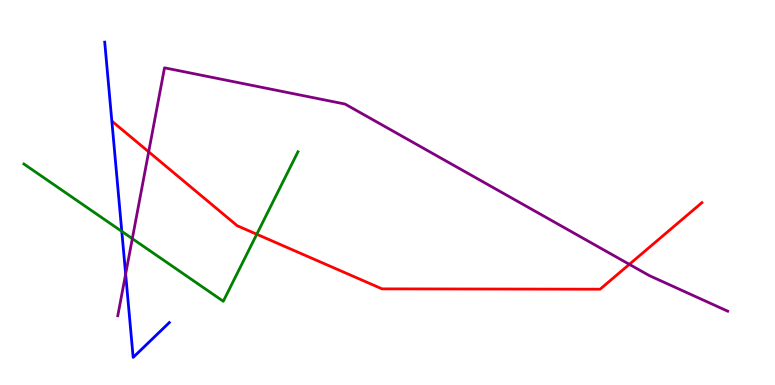[{'lines': ['blue', 'red'], 'intersections': []}, {'lines': ['green', 'red'], 'intersections': [{'x': 3.31, 'y': 3.92}]}, {'lines': ['purple', 'red'], 'intersections': [{'x': 1.92, 'y': 6.06}, {'x': 8.12, 'y': 3.13}]}, {'lines': ['blue', 'green'], 'intersections': [{'x': 1.57, 'y': 3.99}]}, {'lines': ['blue', 'purple'], 'intersections': [{'x': 1.62, 'y': 2.88}]}, {'lines': ['green', 'purple'], 'intersections': [{'x': 1.71, 'y': 3.8}]}]